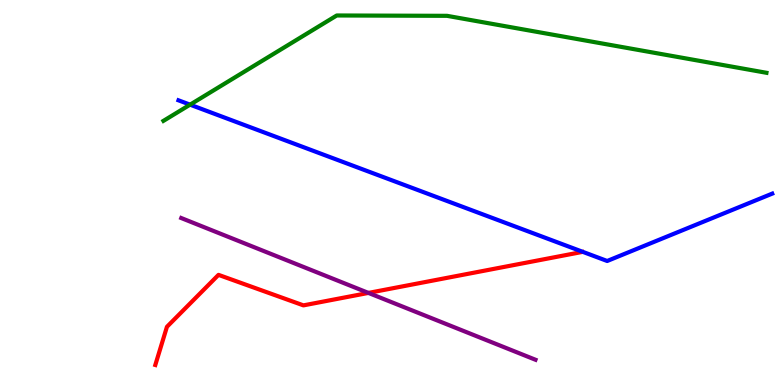[{'lines': ['blue', 'red'], 'intersections': []}, {'lines': ['green', 'red'], 'intersections': []}, {'lines': ['purple', 'red'], 'intersections': [{'x': 4.75, 'y': 2.39}]}, {'lines': ['blue', 'green'], 'intersections': [{'x': 2.45, 'y': 7.28}]}, {'lines': ['blue', 'purple'], 'intersections': []}, {'lines': ['green', 'purple'], 'intersections': []}]